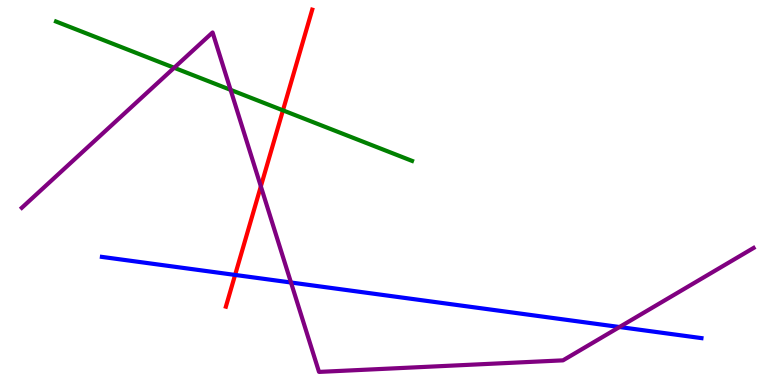[{'lines': ['blue', 'red'], 'intersections': [{'x': 3.03, 'y': 2.86}]}, {'lines': ['green', 'red'], 'intersections': [{'x': 3.65, 'y': 7.13}]}, {'lines': ['purple', 'red'], 'intersections': [{'x': 3.37, 'y': 5.16}]}, {'lines': ['blue', 'green'], 'intersections': []}, {'lines': ['blue', 'purple'], 'intersections': [{'x': 3.75, 'y': 2.66}, {'x': 7.99, 'y': 1.51}]}, {'lines': ['green', 'purple'], 'intersections': [{'x': 2.25, 'y': 8.24}, {'x': 2.98, 'y': 7.67}]}]